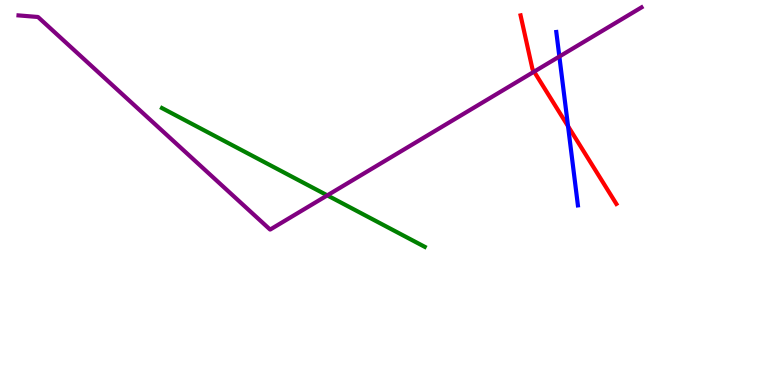[{'lines': ['blue', 'red'], 'intersections': [{'x': 7.33, 'y': 6.72}]}, {'lines': ['green', 'red'], 'intersections': []}, {'lines': ['purple', 'red'], 'intersections': [{'x': 6.89, 'y': 8.14}]}, {'lines': ['blue', 'green'], 'intersections': []}, {'lines': ['blue', 'purple'], 'intersections': [{'x': 7.22, 'y': 8.53}]}, {'lines': ['green', 'purple'], 'intersections': [{'x': 4.22, 'y': 4.93}]}]